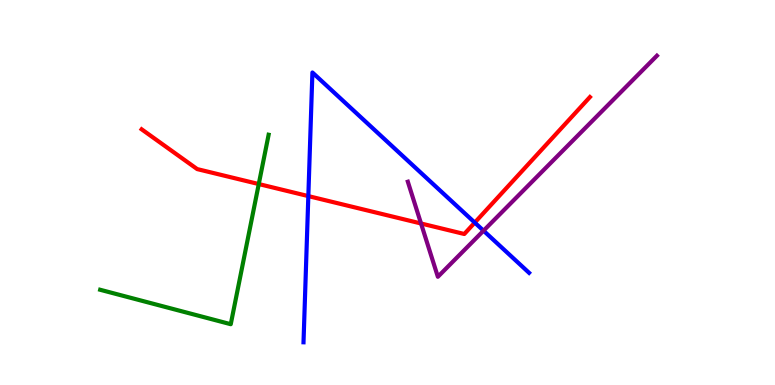[{'lines': ['blue', 'red'], 'intersections': [{'x': 3.98, 'y': 4.91}, {'x': 6.13, 'y': 4.22}]}, {'lines': ['green', 'red'], 'intersections': [{'x': 3.34, 'y': 5.22}]}, {'lines': ['purple', 'red'], 'intersections': [{'x': 5.43, 'y': 4.2}]}, {'lines': ['blue', 'green'], 'intersections': []}, {'lines': ['blue', 'purple'], 'intersections': [{'x': 6.24, 'y': 4.01}]}, {'lines': ['green', 'purple'], 'intersections': []}]